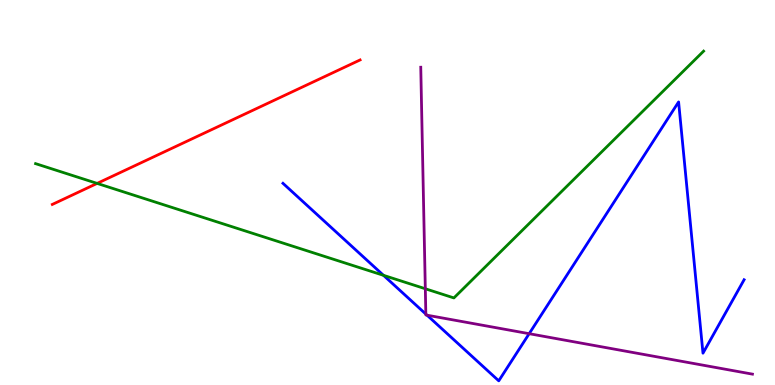[{'lines': ['blue', 'red'], 'intersections': []}, {'lines': ['green', 'red'], 'intersections': [{'x': 1.25, 'y': 5.24}]}, {'lines': ['purple', 'red'], 'intersections': []}, {'lines': ['blue', 'green'], 'intersections': [{'x': 4.95, 'y': 2.85}]}, {'lines': ['blue', 'purple'], 'intersections': [{'x': 5.49, 'y': 1.84}, {'x': 5.51, 'y': 1.81}, {'x': 6.83, 'y': 1.33}]}, {'lines': ['green', 'purple'], 'intersections': [{'x': 5.49, 'y': 2.5}]}]